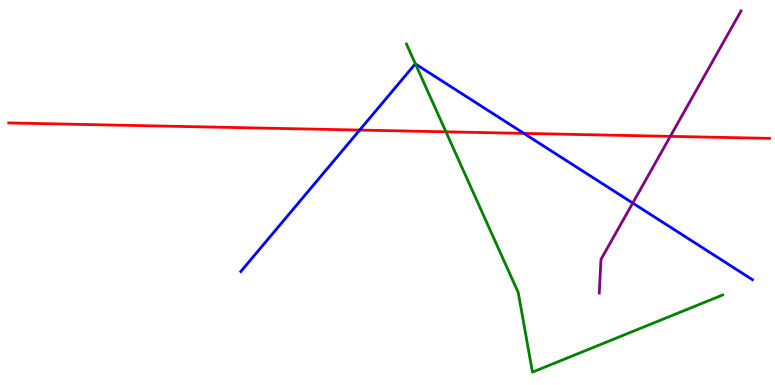[{'lines': ['blue', 'red'], 'intersections': [{'x': 4.64, 'y': 6.62}, {'x': 6.76, 'y': 6.54}]}, {'lines': ['green', 'red'], 'intersections': [{'x': 5.75, 'y': 6.58}]}, {'lines': ['purple', 'red'], 'intersections': [{'x': 8.65, 'y': 6.46}]}, {'lines': ['blue', 'green'], 'intersections': [{'x': 5.36, 'y': 8.34}]}, {'lines': ['blue', 'purple'], 'intersections': [{'x': 8.16, 'y': 4.73}]}, {'lines': ['green', 'purple'], 'intersections': []}]